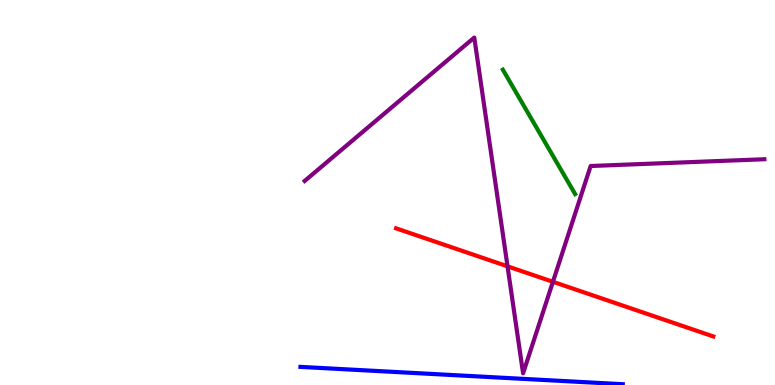[{'lines': ['blue', 'red'], 'intersections': []}, {'lines': ['green', 'red'], 'intersections': []}, {'lines': ['purple', 'red'], 'intersections': [{'x': 6.55, 'y': 3.08}, {'x': 7.13, 'y': 2.68}]}, {'lines': ['blue', 'green'], 'intersections': []}, {'lines': ['blue', 'purple'], 'intersections': []}, {'lines': ['green', 'purple'], 'intersections': []}]